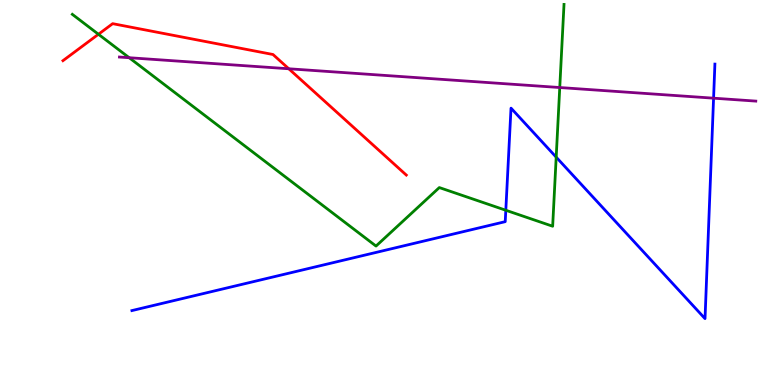[{'lines': ['blue', 'red'], 'intersections': []}, {'lines': ['green', 'red'], 'intersections': [{'x': 1.27, 'y': 9.11}]}, {'lines': ['purple', 'red'], 'intersections': [{'x': 3.73, 'y': 8.21}]}, {'lines': ['blue', 'green'], 'intersections': [{'x': 6.53, 'y': 4.54}, {'x': 7.18, 'y': 5.92}]}, {'lines': ['blue', 'purple'], 'intersections': [{'x': 9.21, 'y': 7.45}]}, {'lines': ['green', 'purple'], 'intersections': [{'x': 1.67, 'y': 8.5}, {'x': 7.22, 'y': 7.73}]}]